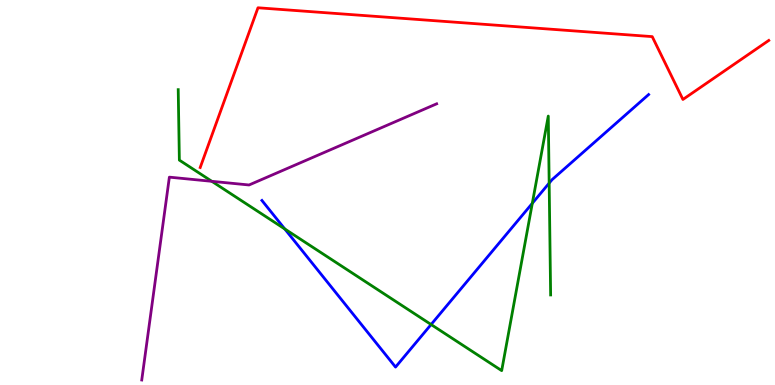[{'lines': ['blue', 'red'], 'intersections': []}, {'lines': ['green', 'red'], 'intersections': []}, {'lines': ['purple', 'red'], 'intersections': []}, {'lines': ['blue', 'green'], 'intersections': [{'x': 3.67, 'y': 4.05}, {'x': 5.56, 'y': 1.57}, {'x': 6.87, 'y': 4.72}, {'x': 7.09, 'y': 5.24}]}, {'lines': ['blue', 'purple'], 'intersections': []}, {'lines': ['green', 'purple'], 'intersections': [{'x': 2.73, 'y': 5.29}]}]